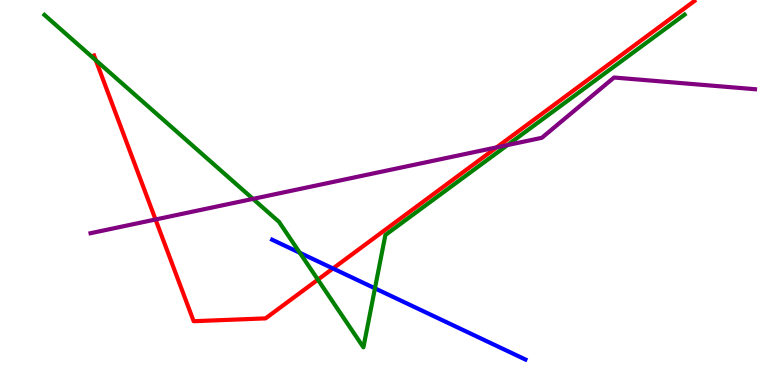[{'lines': ['blue', 'red'], 'intersections': [{'x': 4.3, 'y': 3.03}]}, {'lines': ['green', 'red'], 'intersections': [{'x': 1.24, 'y': 8.44}, {'x': 4.1, 'y': 2.74}]}, {'lines': ['purple', 'red'], 'intersections': [{'x': 2.01, 'y': 4.3}, {'x': 6.41, 'y': 6.17}]}, {'lines': ['blue', 'green'], 'intersections': [{'x': 3.87, 'y': 3.43}, {'x': 4.84, 'y': 2.51}]}, {'lines': ['blue', 'purple'], 'intersections': []}, {'lines': ['green', 'purple'], 'intersections': [{'x': 3.26, 'y': 4.83}, {'x': 6.55, 'y': 6.23}]}]